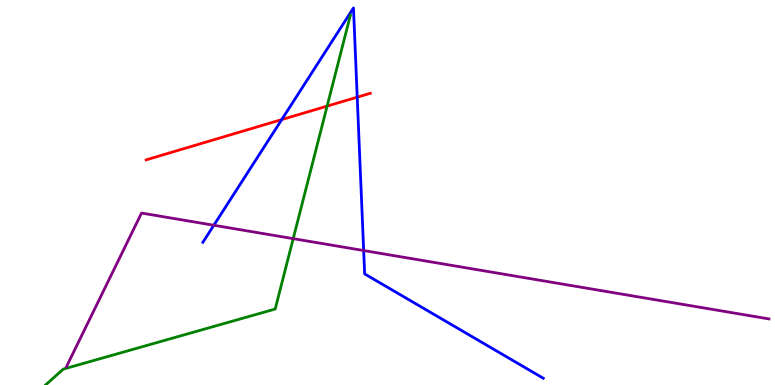[{'lines': ['blue', 'red'], 'intersections': [{'x': 3.64, 'y': 6.89}, {'x': 4.61, 'y': 7.48}]}, {'lines': ['green', 'red'], 'intersections': [{'x': 4.22, 'y': 7.24}]}, {'lines': ['purple', 'red'], 'intersections': []}, {'lines': ['blue', 'green'], 'intersections': []}, {'lines': ['blue', 'purple'], 'intersections': [{'x': 2.76, 'y': 4.15}, {'x': 4.69, 'y': 3.49}]}, {'lines': ['green', 'purple'], 'intersections': [{'x': 3.78, 'y': 3.8}]}]